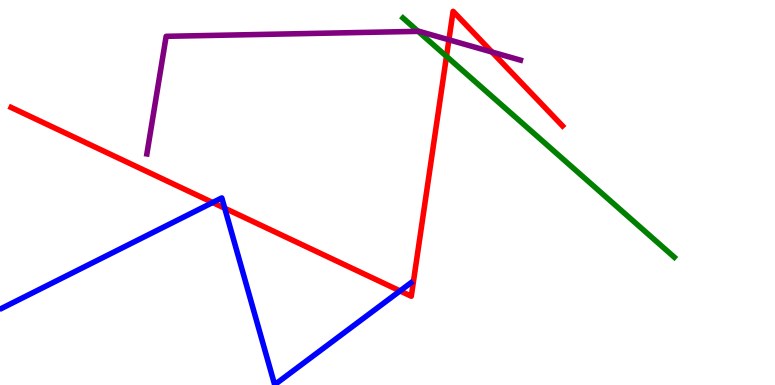[{'lines': ['blue', 'red'], 'intersections': [{'x': 2.74, 'y': 4.74}, {'x': 2.9, 'y': 4.59}, {'x': 5.16, 'y': 2.44}]}, {'lines': ['green', 'red'], 'intersections': [{'x': 5.76, 'y': 8.54}]}, {'lines': ['purple', 'red'], 'intersections': [{'x': 5.79, 'y': 8.97}, {'x': 6.35, 'y': 8.65}]}, {'lines': ['blue', 'green'], 'intersections': []}, {'lines': ['blue', 'purple'], 'intersections': []}, {'lines': ['green', 'purple'], 'intersections': [{'x': 5.4, 'y': 9.19}]}]